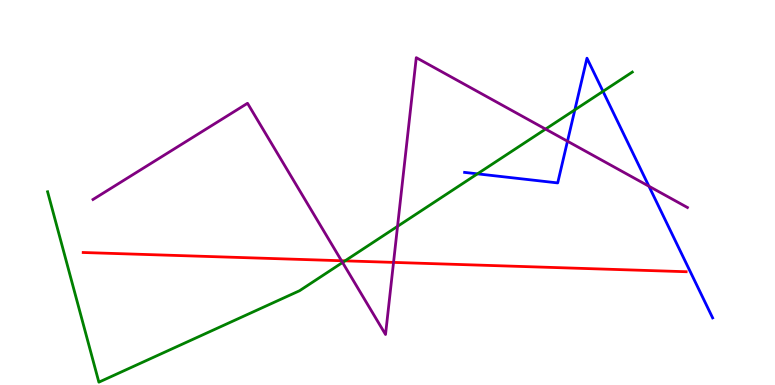[{'lines': ['blue', 'red'], 'intersections': []}, {'lines': ['green', 'red'], 'intersections': [{'x': 4.45, 'y': 3.22}]}, {'lines': ['purple', 'red'], 'intersections': [{'x': 4.41, 'y': 3.23}, {'x': 5.08, 'y': 3.18}]}, {'lines': ['blue', 'green'], 'intersections': [{'x': 6.16, 'y': 5.48}, {'x': 7.42, 'y': 7.15}, {'x': 7.78, 'y': 7.63}]}, {'lines': ['blue', 'purple'], 'intersections': [{'x': 7.32, 'y': 6.33}, {'x': 8.37, 'y': 5.16}]}, {'lines': ['green', 'purple'], 'intersections': [{'x': 4.42, 'y': 3.18}, {'x': 5.13, 'y': 4.12}, {'x': 7.04, 'y': 6.65}]}]